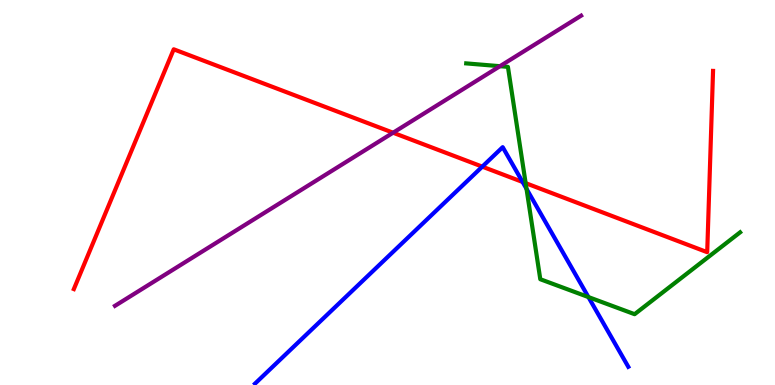[{'lines': ['blue', 'red'], 'intersections': [{'x': 6.22, 'y': 5.67}, {'x': 6.74, 'y': 5.27}]}, {'lines': ['green', 'red'], 'intersections': [{'x': 6.78, 'y': 5.24}]}, {'lines': ['purple', 'red'], 'intersections': [{'x': 5.07, 'y': 6.55}]}, {'lines': ['blue', 'green'], 'intersections': [{'x': 6.79, 'y': 5.1}, {'x': 7.59, 'y': 2.28}]}, {'lines': ['blue', 'purple'], 'intersections': []}, {'lines': ['green', 'purple'], 'intersections': [{'x': 6.45, 'y': 8.28}]}]